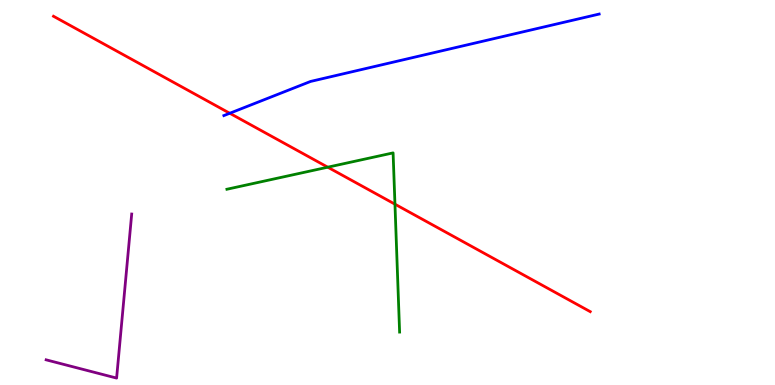[{'lines': ['blue', 'red'], 'intersections': [{'x': 2.96, 'y': 7.06}]}, {'lines': ['green', 'red'], 'intersections': [{'x': 4.23, 'y': 5.66}, {'x': 5.1, 'y': 4.7}]}, {'lines': ['purple', 'red'], 'intersections': []}, {'lines': ['blue', 'green'], 'intersections': []}, {'lines': ['blue', 'purple'], 'intersections': []}, {'lines': ['green', 'purple'], 'intersections': []}]